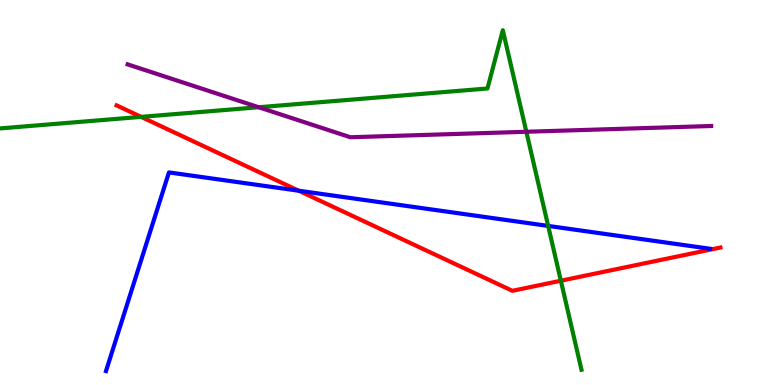[{'lines': ['blue', 'red'], 'intersections': [{'x': 3.85, 'y': 5.05}]}, {'lines': ['green', 'red'], 'intersections': [{'x': 1.82, 'y': 6.96}, {'x': 7.24, 'y': 2.71}]}, {'lines': ['purple', 'red'], 'intersections': []}, {'lines': ['blue', 'green'], 'intersections': [{'x': 7.07, 'y': 4.13}]}, {'lines': ['blue', 'purple'], 'intersections': []}, {'lines': ['green', 'purple'], 'intersections': [{'x': 3.34, 'y': 7.21}, {'x': 6.79, 'y': 6.58}]}]